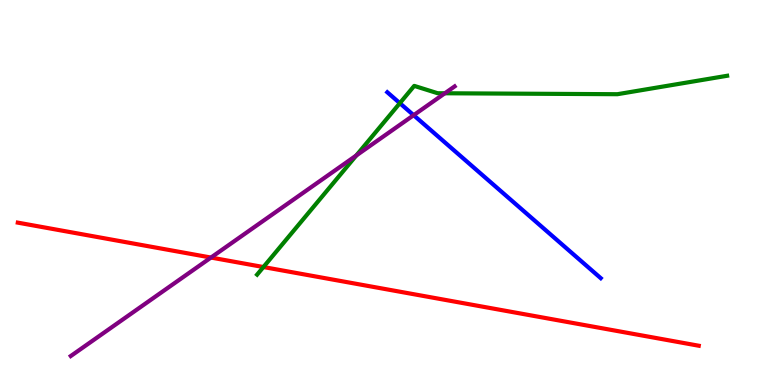[{'lines': ['blue', 'red'], 'intersections': []}, {'lines': ['green', 'red'], 'intersections': [{'x': 3.4, 'y': 3.06}]}, {'lines': ['purple', 'red'], 'intersections': [{'x': 2.72, 'y': 3.31}]}, {'lines': ['blue', 'green'], 'intersections': [{'x': 5.16, 'y': 7.32}]}, {'lines': ['blue', 'purple'], 'intersections': [{'x': 5.34, 'y': 7.01}]}, {'lines': ['green', 'purple'], 'intersections': [{'x': 4.6, 'y': 5.96}, {'x': 5.74, 'y': 7.58}]}]